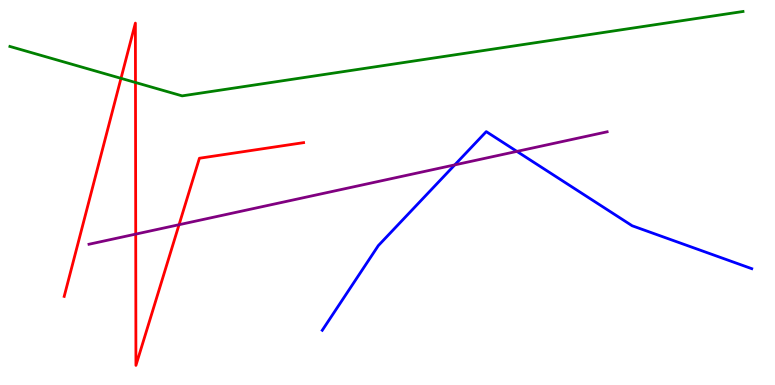[{'lines': ['blue', 'red'], 'intersections': []}, {'lines': ['green', 'red'], 'intersections': [{'x': 1.56, 'y': 7.97}, {'x': 1.75, 'y': 7.86}]}, {'lines': ['purple', 'red'], 'intersections': [{'x': 1.75, 'y': 3.92}, {'x': 2.31, 'y': 4.16}]}, {'lines': ['blue', 'green'], 'intersections': []}, {'lines': ['blue', 'purple'], 'intersections': [{'x': 5.87, 'y': 5.72}, {'x': 6.67, 'y': 6.07}]}, {'lines': ['green', 'purple'], 'intersections': []}]